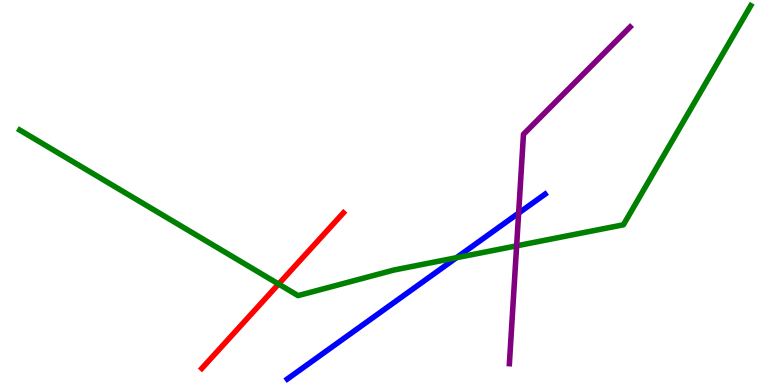[{'lines': ['blue', 'red'], 'intersections': []}, {'lines': ['green', 'red'], 'intersections': [{'x': 3.59, 'y': 2.62}]}, {'lines': ['purple', 'red'], 'intersections': []}, {'lines': ['blue', 'green'], 'intersections': [{'x': 5.89, 'y': 3.31}]}, {'lines': ['blue', 'purple'], 'intersections': [{'x': 6.69, 'y': 4.46}]}, {'lines': ['green', 'purple'], 'intersections': [{'x': 6.67, 'y': 3.61}]}]